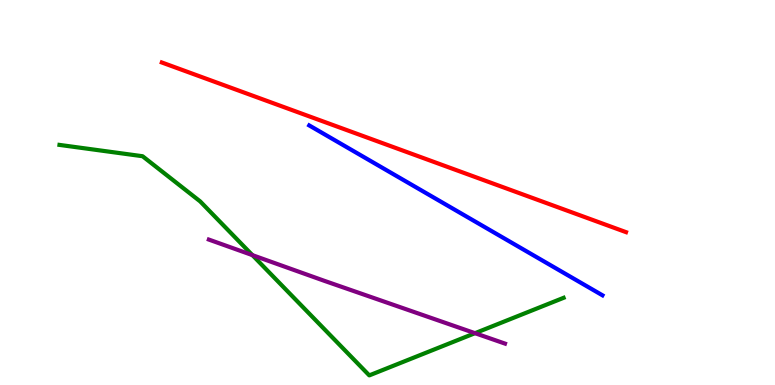[{'lines': ['blue', 'red'], 'intersections': []}, {'lines': ['green', 'red'], 'intersections': []}, {'lines': ['purple', 'red'], 'intersections': []}, {'lines': ['blue', 'green'], 'intersections': []}, {'lines': ['blue', 'purple'], 'intersections': []}, {'lines': ['green', 'purple'], 'intersections': [{'x': 3.26, 'y': 3.37}, {'x': 6.13, 'y': 1.35}]}]